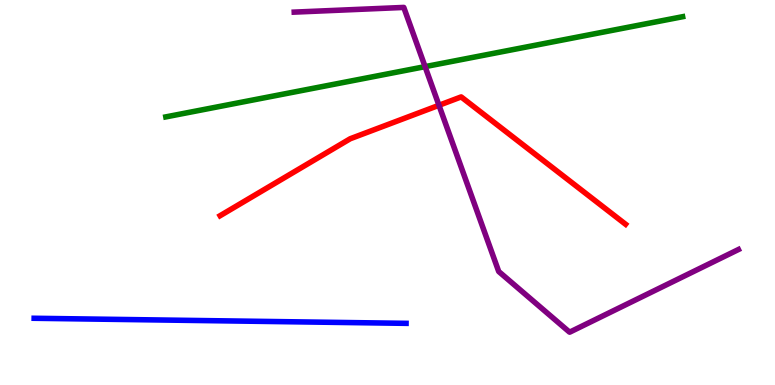[{'lines': ['blue', 'red'], 'intersections': []}, {'lines': ['green', 'red'], 'intersections': []}, {'lines': ['purple', 'red'], 'intersections': [{'x': 5.66, 'y': 7.27}]}, {'lines': ['blue', 'green'], 'intersections': []}, {'lines': ['blue', 'purple'], 'intersections': []}, {'lines': ['green', 'purple'], 'intersections': [{'x': 5.48, 'y': 8.27}]}]